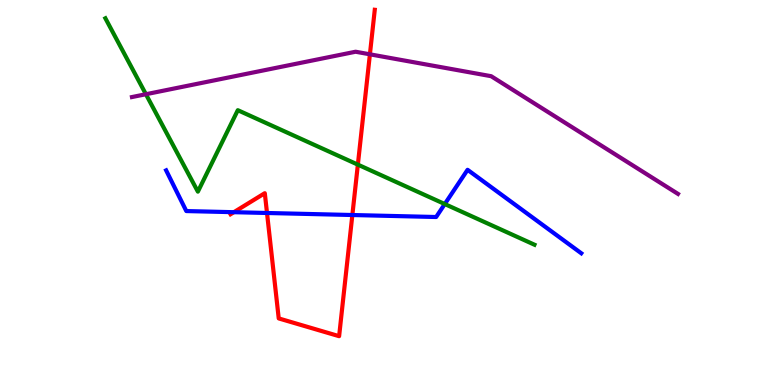[{'lines': ['blue', 'red'], 'intersections': [{'x': 3.02, 'y': 4.49}, {'x': 3.45, 'y': 4.47}, {'x': 4.55, 'y': 4.42}]}, {'lines': ['green', 'red'], 'intersections': [{'x': 4.62, 'y': 5.72}]}, {'lines': ['purple', 'red'], 'intersections': [{'x': 4.77, 'y': 8.59}]}, {'lines': ['blue', 'green'], 'intersections': [{'x': 5.74, 'y': 4.7}]}, {'lines': ['blue', 'purple'], 'intersections': []}, {'lines': ['green', 'purple'], 'intersections': [{'x': 1.88, 'y': 7.55}]}]